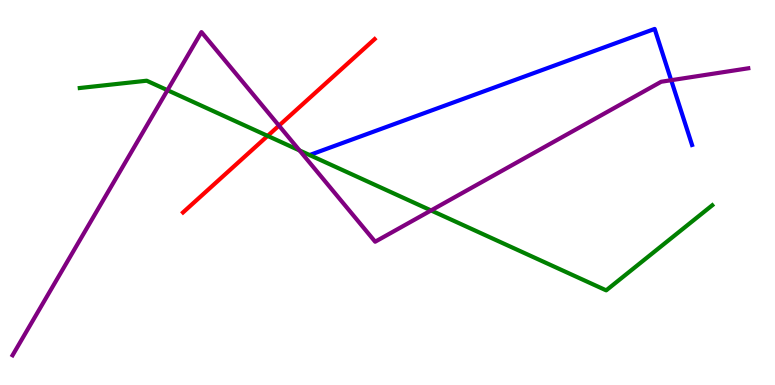[{'lines': ['blue', 'red'], 'intersections': []}, {'lines': ['green', 'red'], 'intersections': [{'x': 3.45, 'y': 6.47}]}, {'lines': ['purple', 'red'], 'intersections': [{'x': 3.6, 'y': 6.74}]}, {'lines': ['blue', 'green'], 'intersections': []}, {'lines': ['blue', 'purple'], 'intersections': [{'x': 8.66, 'y': 7.92}]}, {'lines': ['green', 'purple'], 'intersections': [{'x': 2.16, 'y': 7.66}, {'x': 3.87, 'y': 6.09}, {'x': 5.56, 'y': 4.53}]}]